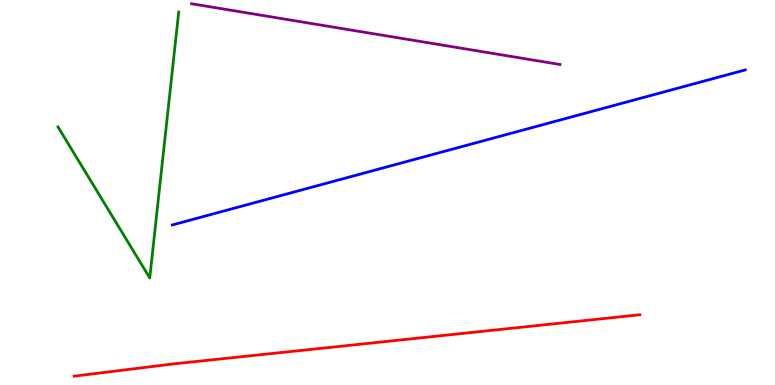[{'lines': ['blue', 'red'], 'intersections': []}, {'lines': ['green', 'red'], 'intersections': []}, {'lines': ['purple', 'red'], 'intersections': []}, {'lines': ['blue', 'green'], 'intersections': []}, {'lines': ['blue', 'purple'], 'intersections': []}, {'lines': ['green', 'purple'], 'intersections': []}]